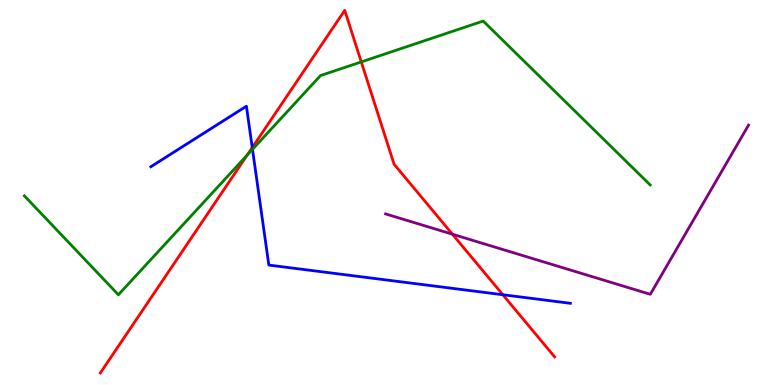[{'lines': ['blue', 'red'], 'intersections': [{'x': 3.25, 'y': 6.17}, {'x': 6.49, 'y': 2.34}]}, {'lines': ['green', 'red'], 'intersections': [{'x': 3.19, 'y': 5.97}, {'x': 4.66, 'y': 8.39}]}, {'lines': ['purple', 'red'], 'intersections': [{'x': 5.84, 'y': 3.92}]}, {'lines': ['blue', 'green'], 'intersections': [{'x': 3.26, 'y': 6.12}]}, {'lines': ['blue', 'purple'], 'intersections': []}, {'lines': ['green', 'purple'], 'intersections': []}]